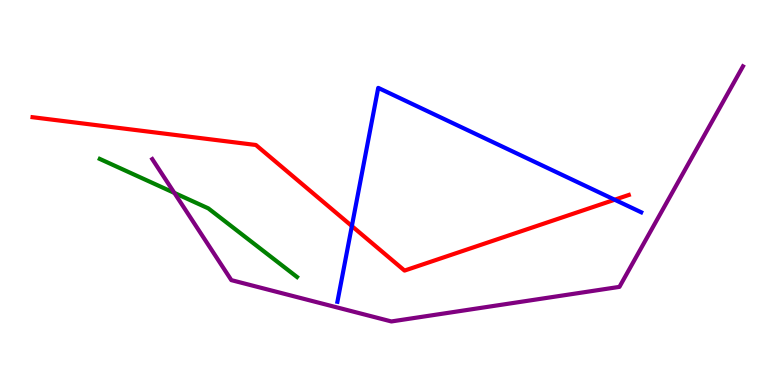[{'lines': ['blue', 'red'], 'intersections': [{'x': 4.54, 'y': 4.13}, {'x': 7.93, 'y': 4.81}]}, {'lines': ['green', 'red'], 'intersections': []}, {'lines': ['purple', 'red'], 'intersections': []}, {'lines': ['blue', 'green'], 'intersections': []}, {'lines': ['blue', 'purple'], 'intersections': []}, {'lines': ['green', 'purple'], 'intersections': [{'x': 2.25, 'y': 4.99}]}]